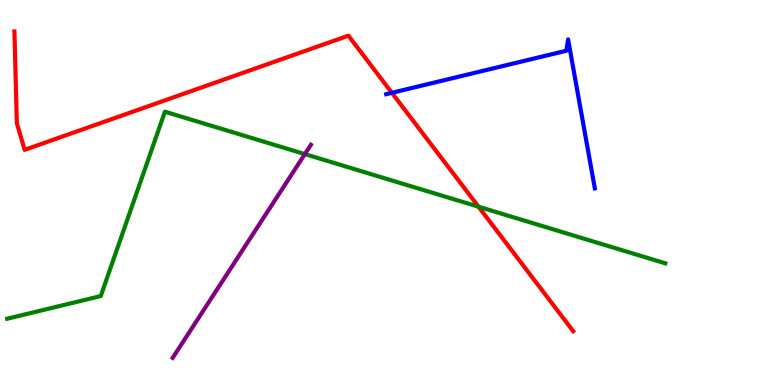[{'lines': ['blue', 'red'], 'intersections': [{'x': 5.06, 'y': 7.59}]}, {'lines': ['green', 'red'], 'intersections': [{'x': 6.17, 'y': 4.63}]}, {'lines': ['purple', 'red'], 'intersections': []}, {'lines': ['blue', 'green'], 'intersections': []}, {'lines': ['blue', 'purple'], 'intersections': []}, {'lines': ['green', 'purple'], 'intersections': [{'x': 3.93, 'y': 6.0}]}]